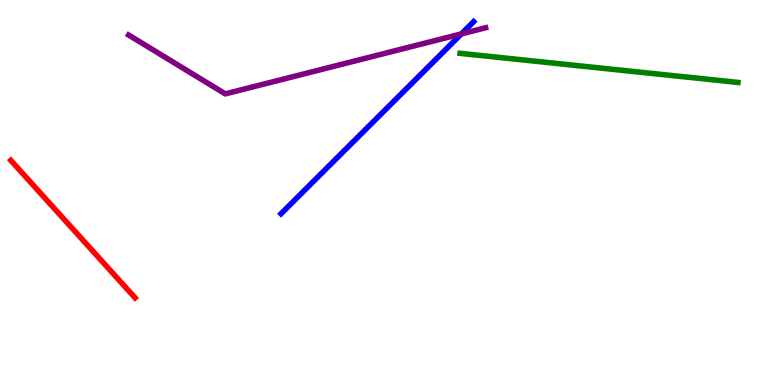[{'lines': ['blue', 'red'], 'intersections': []}, {'lines': ['green', 'red'], 'intersections': []}, {'lines': ['purple', 'red'], 'intersections': []}, {'lines': ['blue', 'green'], 'intersections': []}, {'lines': ['blue', 'purple'], 'intersections': [{'x': 5.95, 'y': 9.12}]}, {'lines': ['green', 'purple'], 'intersections': []}]